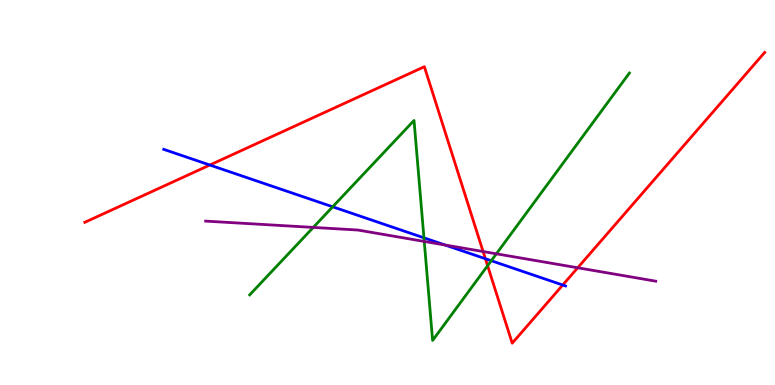[{'lines': ['blue', 'red'], 'intersections': [{'x': 2.71, 'y': 5.71}, {'x': 6.26, 'y': 3.28}, {'x': 7.26, 'y': 2.6}]}, {'lines': ['green', 'red'], 'intersections': [{'x': 6.29, 'y': 3.1}]}, {'lines': ['purple', 'red'], 'intersections': [{'x': 6.23, 'y': 3.47}, {'x': 7.45, 'y': 3.04}]}, {'lines': ['blue', 'green'], 'intersections': [{'x': 4.29, 'y': 4.63}, {'x': 5.47, 'y': 3.82}, {'x': 6.34, 'y': 3.23}]}, {'lines': ['blue', 'purple'], 'intersections': [{'x': 5.74, 'y': 3.64}]}, {'lines': ['green', 'purple'], 'intersections': [{'x': 4.04, 'y': 4.09}, {'x': 5.47, 'y': 3.73}, {'x': 6.4, 'y': 3.41}]}]